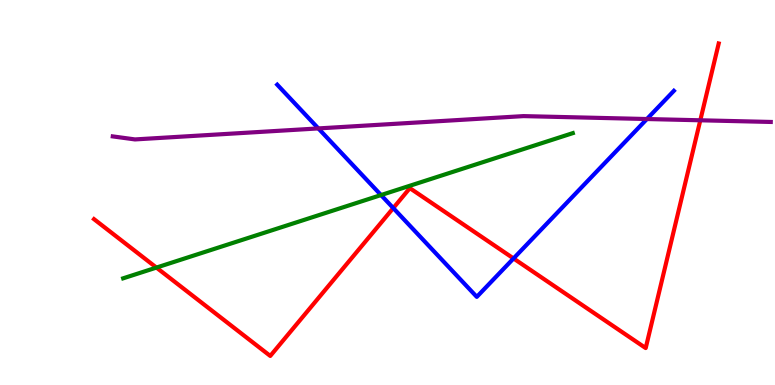[{'lines': ['blue', 'red'], 'intersections': [{'x': 5.07, 'y': 4.6}, {'x': 6.63, 'y': 3.29}]}, {'lines': ['green', 'red'], 'intersections': [{'x': 2.02, 'y': 3.05}]}, {'lines': ['purple', 'red'], 'intersections': [{'x': 9.04, 'y': 6.88}]}, {'lines': ['blue', 'green'], 'intersections': [{'x': 4.92, 'y': 4.93}]}, {'lines': ['blue', 'purple'], 'intersections': [{'x': 4.11, 'y': 6.66}, {'x': 8.35, 'y': 6.91}]}, {'lines': ['green', 'purple'], 'intersections': []}]